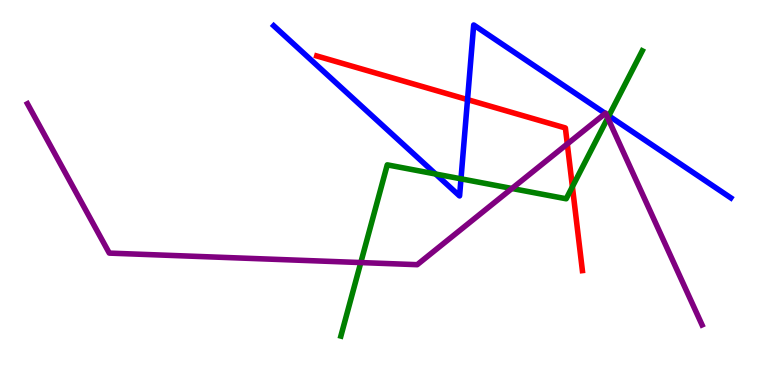[{'lines': ['blue', 'red'], 'intersections': [{'x': 6.03, 'y': 7.41}]}, {'lines': ['green', 'red'], 'intersections': [{'x': 7.39, 'y': 5.15}]}, {'lines': ['purple', 'red'], 'intersections': [{'x': 7.32, 'y': 6.26}]}, {'lines': ['blue', 'green'], 'intersections': [{'x': 5.62, 'y': 5.48}, {'x': 5.95, 'y': 5.36}, {'x': 7.86, 'y': 6.99}]}, {'lines': ['blue', 'purple'], 'intersections': [{'x': 7.81, 'y': 7.05}, {'x': 7.82, 'y': 7.04}]}, {'lines': ['green', 'purple'], 'intersections': [{'x': 4.66, 'y': 3.18}, {'x': 6.61, 'y': 5.1}, {'x': 7.84, 'y': 6.94}]}]